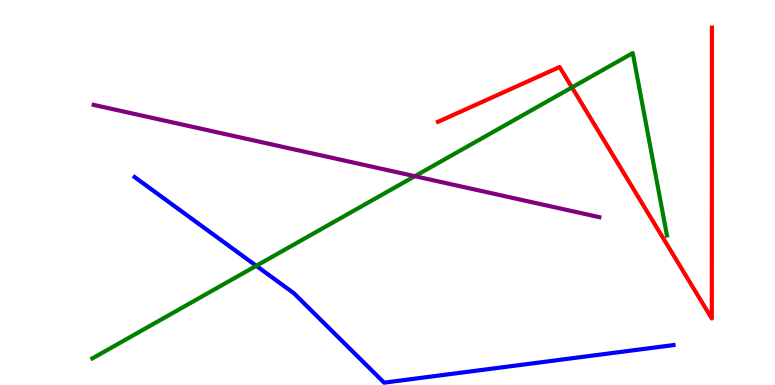[{'lines': ['blue', 'red'], 'intersections': []}, {'lines': ['green', 'red'], 'intersections': [{'x': 7.38, 'y': 7.73}]}, {'lines': ['purple', 'red'], 'intersections': []}, {'lines': ['blue', 'green'], 'intersections': [{'x': 3.31, 'y': 3.1}]}, {'lines': ['blue', 'purple'], 'intersections': []}, {'lines': ['green', 'purple'], 'intersections': [{'x': 5.35, 'y': 5.42}]}]